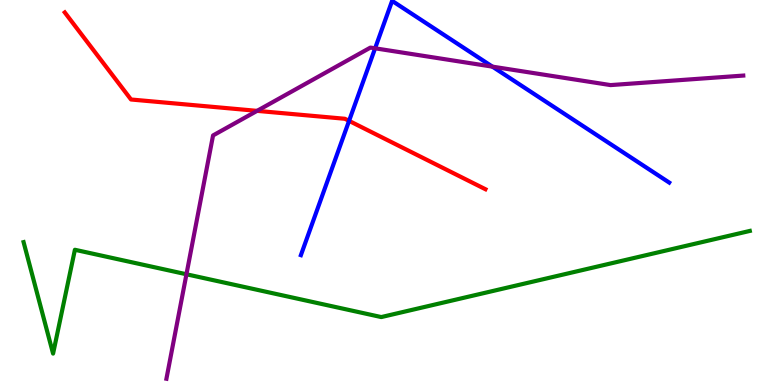[{'lines': ['blue', 'red'], 'intersections': [{'x': 4.5, 'y': 6.86}]}, {'lines': ['green', 'red'], 'intersections': []}, {'lines': ['purple', 'red'], 'intersections': [{'x': 3.32, 'y': 7.12}]}, {'lines': ['blue', 'green'], 'intersections': []}, {'lines': ['blue', 'purple'], 'intersections': [{'x': 4.84, 'y': 8.75}, {'x': 6.35, 'y': 8.27}]}, {'lines': ['green', 'purple'], 'intersections': [{'x': 2.41, 'y': 2.88}]}]